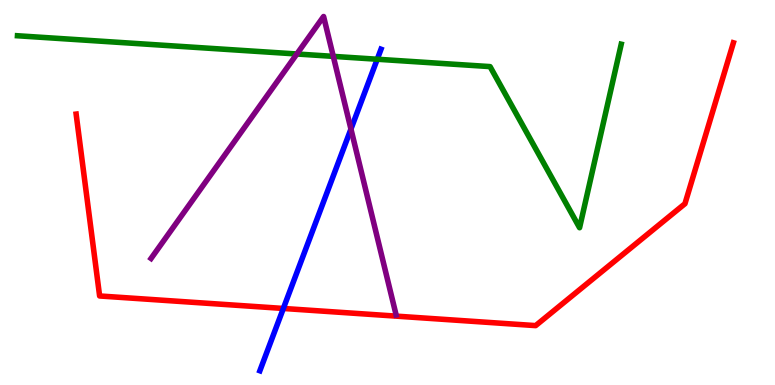[{'lines': ['blue', 'red'], 'intersections': [{'x': 3.66, 'y': 1.99}]}, {'lines': ['green', 'red'], 'intersections': []}, {'lines': ['purple', 'red'], 'intersections': []}, {'lines': ['blue', 'green'], 'intersections': [{'x': 4.87, 'y': 8.46}]}, {'lines': ['blue', 'purple'], 'intersections': [{'x': 4.53, 'y': 6.65}]}, {'lines': ['green', 'purple'], 'intersections': [{'x': 3.83, 'y': 8.6}, {'x': 4.3, 'y': 8.54}]}]